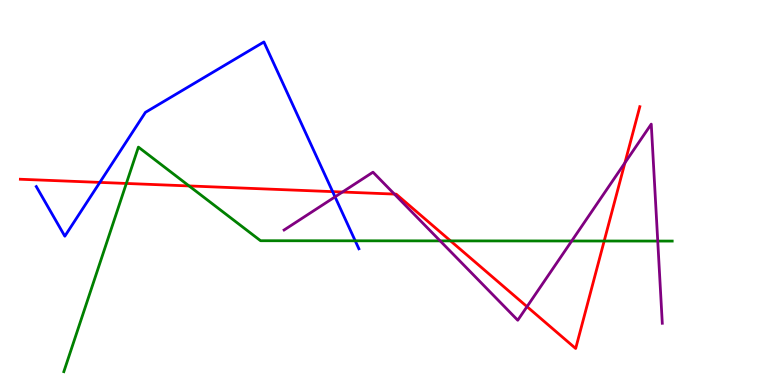[{'lines': ['blue', 'red'], 'intersections': [{'x': 1.29, 'y': 5.26}, {'x': 4.29, 'y': 5.02}]}, {'lines': ['green', 'red'], 'intersections': [{'x': 1.63, 'y': 5.24}, {'x': 2.44, 'y': 5.17}, {'x': 5.81, 'y': 3.74}, {'x': 7.8, 'y': 3.74}]}, {'lines': ['purple', 'red'], 'intersections': [{'x': 4.42, 'y': 5.01}, {'x': 5.09, 'y': 4.96}, {'x': 6.8, 'y': 2.04}, {'x': 8.06, 'y': 5.77}]}, {'lines': ['blue', 'green'], 'intersections': [{'x': 4.58, 'y': 3.75}]}, {'lines': ['blue', 'purple'], 'intersections': [{'x': 4.32, 'y': 4.89}]}, {'lines': ['green', 'purple'], 'intersections': [{'x': 5.68, 'y': 3.74}, {'x': 7.38, 'y': 3.74}, {'x': 8.49, 'y': 3.74}]}]